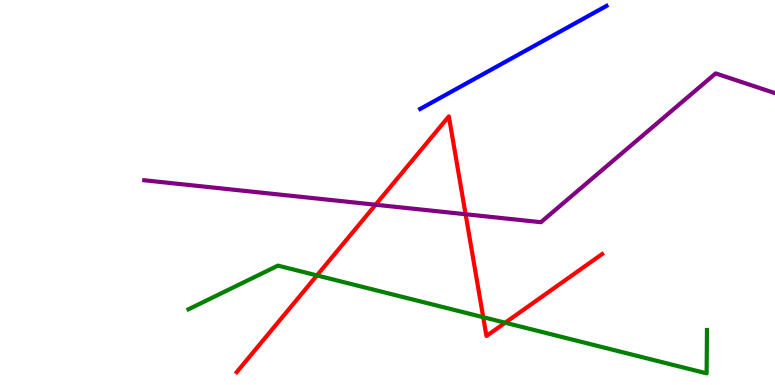[{'lines': ['blue', 'red'], 'intersections': []}, {'lines': ['green', 'red'], 'intersections': [{'x': 4.09, 'y': 2.85}, {'x': 6.24, 'y': 1.76}, {'x': 6.52, 'y': 1.62}]}, {'lines': ['purple', 'red'], 'intersections': [{'x': 4.85, 'y': 4.68}, {'x': 6.01, 'y': 4.44}]}, {'lines': ['blue', 'green'], 'intersections': []}, {'lines': ['blue', 'purple'], 'intersections': []}, {'lines': ['green', 'purple'], 'intersections': []}]